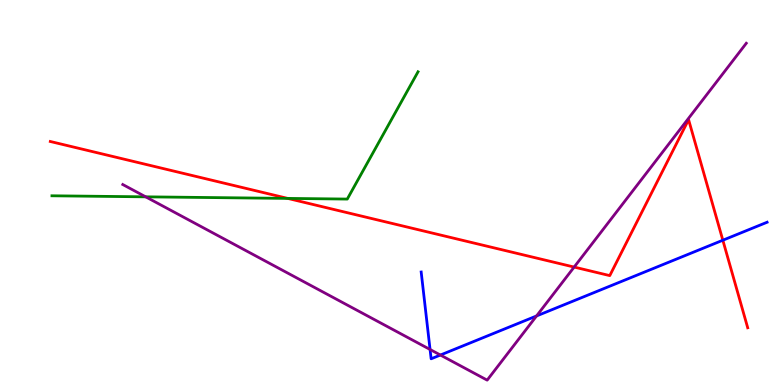[{'lines': ['blue', 'red'], 'intersections': [{'x': 9.33, 'y': 3.76}]}, {'lines': ['green', 'red'], 'intersections': [{'x': 3.71, 'y': 4.85}]}, {'lines': ['purple', 'red'], 'intersections': [{'x': 7.41, 'y': 3.06}]}, {'lines': ['blue', 'green'], 'intersections': []}, {'lines': ['blue', 'purple'], 'intersections': [{'x': 5.55, 'y': 0.922}, {'x': 5.68, 'y': 0.778}, {'x': 6.92, 'y': 1.79}]}, {'lines': ['green', 'purple'], 'intersections': [{'x': 1.88, 'y': 4.89}]}]